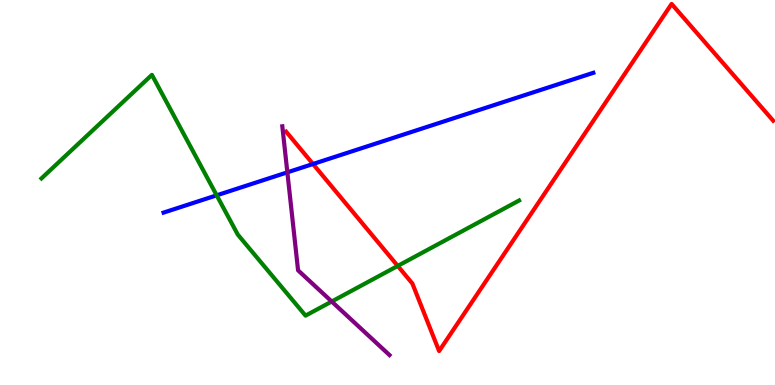[{'lines': ['blue', 'red'], 'intersections': [{'x': 4.04, 'y': 5.74}]}, {'lines': ['green', 'red'], 'intersections': [{'x': 5.13, 'y': 3.09}]}, {'lines': ['purple', 'red'], 'intersections': []}, {'lines': ['blue', 'green'], 'intersections': [{'x': 2.8, 'y': 4.93}]}, {'lines': ['blue', 'purple'], 'intersections': [{'x': 3.71, 'y': 5.52}]}, {'lines': ['green', 'purple'], 'intersections': [{'x': 4.28, 'y': 2.17}]}]